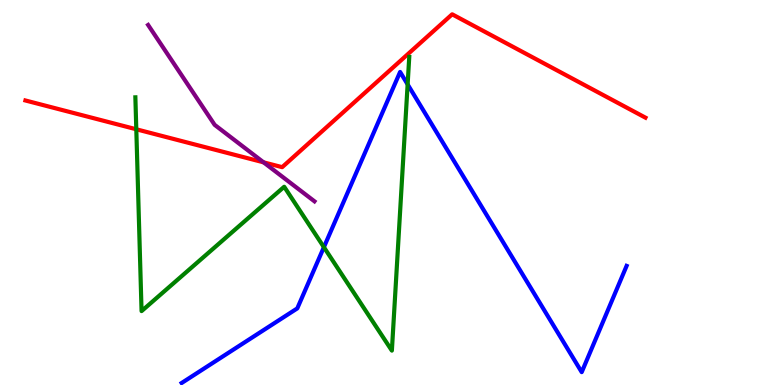[{'lines': ['blue', 'red'], 'intersections': []}, {'lines': ['green', 'red'], 'intersections': [{'x': 1.76, 'y': 6.64}]}, {'lines': ['purple', 'red'], 'intersections': [{'x': 3.4, 'y': 5.78}]}, {'lines': ['blue', 'green'], 'intersections': [{'x': 4.18, 'y': 3.58}, {'x': 5.26, 'y': 7.81}]}, {'lines': ['blue', 'purple'], 'intersections': []}, {'lines': ['green', 'purple'], 'intersections': []}]